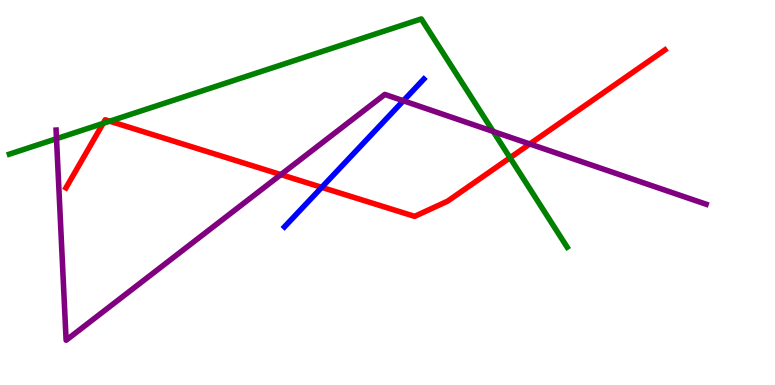[{'lines': ['blue', 'red'], 'intersections': [{'x': 4.15, 'y': 5.13}]}, {'lines': ['green', 'red'], 'intersections': [{'x': 1.33, 'y': 6.8}, {'x': 1.42, 'y': 6.85}, {'x': 6.58, 'y': 5.9}]}, {'lines': ['purple', 'red'], 'intersections': [{'x': 3.62, 'y': 5.46}, {'x': 6.84, 'y': 6.26}]}, {'lines': ['blue', 'green'], 'intersections': []}, {'lines': ['blue', 'purple'], 'intersections': [{'x': 5.2, 'y': 7.38}]}, {'lines': ['green', 'purple'], 'intersections': [{'x': 0.729, 'y': 6.4}, {'x': 6.36, 'y': 6.59}]}]